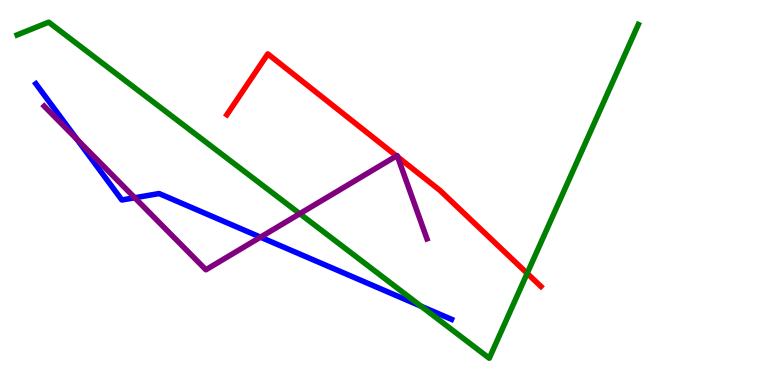[{'lines': ['blue', 'red'], 'intersections': []}, {'lines': ['green', 'red'], 'intersections': [{'x': 6.8, 'y': 2.9}]}, {'lines': ['purple', 'red'], 'intersections': [{'x': 5.12, 'y': 5.95}, {'x': 5.13, 'y': 5.93}]}, {'lines': ['blue', 'green'], 'intersections': [{'x': 5.43, 'y': 2.05}]}, {'lines': ['blue', 'purple'], 'intersections': [{'x': 0.994, 'y': 6.38}, {'x': 1.74, 'y': 4.86}, {'x': 3.36, 'y': 3.84}]}, {'lines': ['green', 'purple'], 'intersections': [{'x': 3.87, 'y': 4.45}]}]